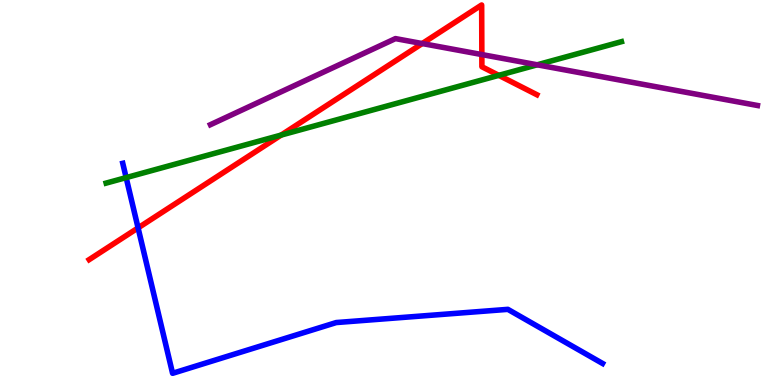[{'lines': ['blue', 'red'], 'intersections': [{'x': 1.78, 'y': 4.08}]}, {'lines': ['green', 'red'], 'intersections': [{'x': 3.63, 'y': 6.49}, {'x': 6.44, 'y': 8.04}]}, {'lines': ['purple', 'red'], 'intersections': [{'x': 5.45, 'y': 8.87}, {'x': 6.22, 'y': 8.58}]}, {'lines': ['blue', 'green'], 'intersections': [{'x': 1.63, 'y': 5.39}]}, {'lines': ['blue', 'purple'], 'intersections': []}, {'lines': ['green', 'purple'], 'intersections': [{'x': 6.93, 'y': 8.32}]}]